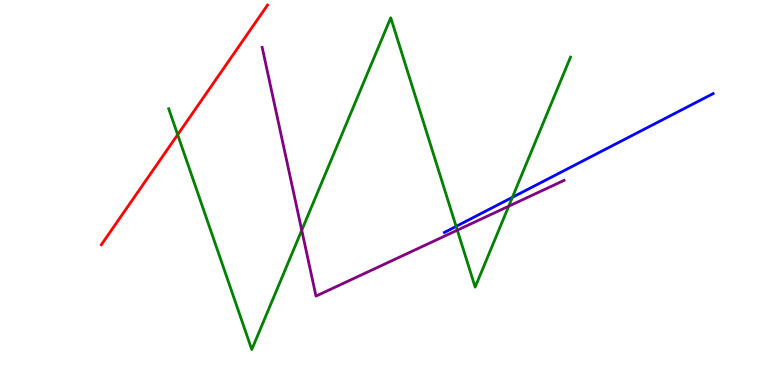[{'lines': ['blue', 'red'], 'intersections': []}, {'lines': ['green', 'red'], 'intersections': [{'x': 2.29, 'y': 6.5}]}, {'lines': ['purple', 'red'], 'intersections': []}, {'lines': ['blue', 'green'], 'intersections': [{'x': 5.89, 'y': 4.12}, {'x': 6.61, 'y': 4.87}]}, {'lines': ['blue', 'purple'], 'intersections': []}, {'lines': ['green', 'purple'], 'intersections': [{'x': 3.89, 'y': 4.02}, {'x': 5.9, 'y': 4.02}, {'x': 6.56, 'y': 4.64}]}]